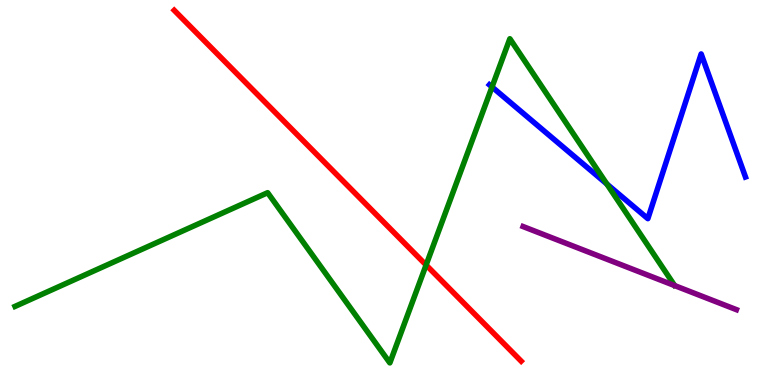[{'lines': ['blue', 'red'], 'intersections': []}, {'lines': ['green', 'red'], 'intersections': [{'x': 5.5, 'y': 3.12}]}, {'lines': ['purple', 'red'], 'intersections': []}, {'lines': ['blue', 'green'], 'intersections': [{'x': 6.35, 'y': 7.74}, {'x': 7.83, 'y': 5.22}]}, {'lines': ['blue', 'purple'], 'intersections': []}, {'lines': ['green', 'purple'], 'intersections': []}]